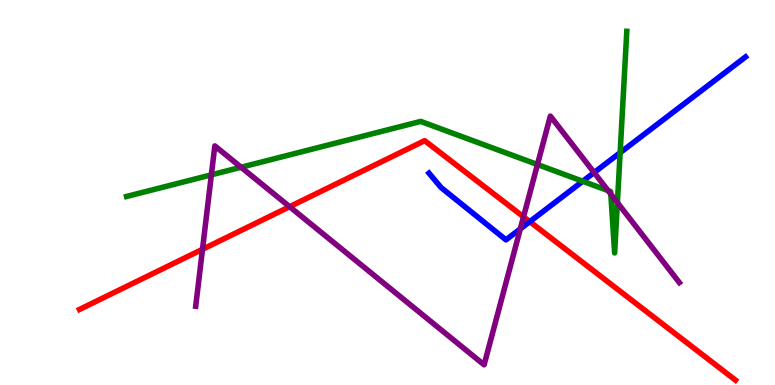[{'lines': ['blue', 'red'], 'intersections': [{'x': 6.84, 'y': 4.24}]}, {'lines': ['green', 'red'], 'intersections': []}, {'lines': ['purple', 'red'], 'intersections': [{'x': 2.61, 'y': 3.52}, {'x': 3.74, 'y': 4.63}, {'x': 6.76, 'y': 4.37}]}, {'lines': ['blue', 'green'], 'intersections': [{'x': 7.52, 'y': 5.29}, {'x': 8.0, 'y': 6.03}]}, {'lines': ['blue', 'purple'], 'intersections': [{'x': 6.71, 'y': 4.05}, {'x': 7.67, 'y': 5.52}]}, {'lines': ['green', 'purple'], 'intersections': [{'x': 2.73, 'y': 5.46}, {'x': 3.11, 'y': 5.66}, {'x': 6.93, 'y': 5.73}, {'x': 7.85, 'y': 5.05}, {'x': 7.88, 'y': 4.96}, {'x': 7.97, 'y': 4.74}]}]